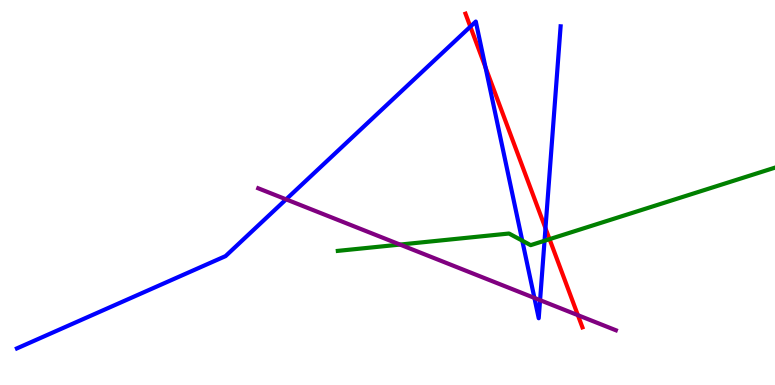[{'lines': ['blue', 'red'], 'intersections': [{'x': 6.07, 'y': 9.31}, {'x': 6.26, 'y': 8.25}, {'x': 7.04, 'y': 4.07}]}, {'lines': ['green', 'red'], 'intersections': [{'x': 7.09, 'y': 3.79}]}, {'lines': ['purple', 'red'], 'intersections': [{'x': 7.46, 'y': 1.81}]}, {'lines': ['blue', 'green'], 'intersections': [{'x': 6.74, 'y': 3.75}, {'x': 7.03, 'y': 3.75}]}, {'lines': ['blue', 'purple'], 'intersections': [{'x': 3.69, 'y': 4.82}, {'x': 6.9, 'y': 2.26}, {'x': 6.97, 'y': 2.2}]}, {'lines': ['green', 'purple'], 'intersections': [{'x': 5.16, 'y': 3.65}]}]